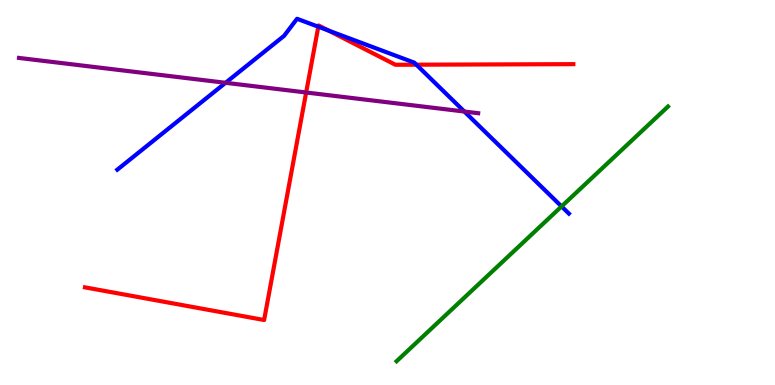[{'lines': ['blue', 'red'], 'intersections': [{'x': 4.11, 'y': 9.31}, {'x': 4.24, 'y': 9.21}, {'x': 5.37, 'y': 8.32}]}, {'lines': ['green', 'red'], 'intersections': []}, {'lines': ['purple', 'red'], 'intersections': [{'x': 3.95, 'y': 7.6}]}, {'lines': ['blue', 'green'], 'intersections': [{'x': 7.25, 'y': 4.64}]}, {'lines': ['blue', 'purple'], 'intersections': [{'x': 2.91, 'y': 7.85}, {'x': 5.99, 'y': 7.1}]}, {'lines': ['green', 'purple'], 'intersections': []}]